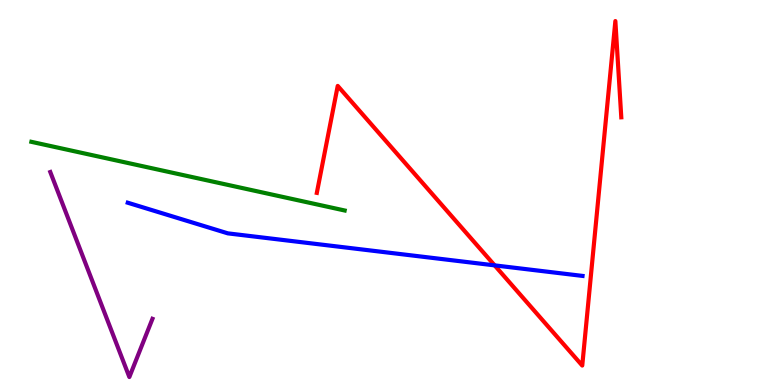[{'lines': ['blue', 'red'], 'intersections': [{'x': 6.38, 'y': 3.11}]}, {'lines': ['green', 'red'], 'intersections': []}, {'lines': ['purple', 'red'], 'intersections': []}, {'lines': ['blue', 'green'], 'intersections': []}, {'lines': ['blue', 'purple'], 'intersections': []}, {'lines': ['green', 'purple'], 'intersections': []}]